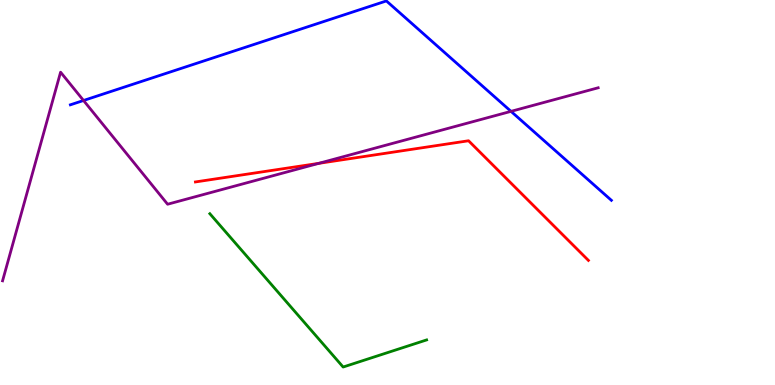[{'lines': ['blue', 'red'], 'intersections': []}, {'lines': ['green', 'red'], 'intersections': []}, {'lines': ['purple', 'red'], 'intersections': [{'x': 4.11, 'y': 5.76}]}, {'lines': ['blue', 'green'], 'intersections': []}, {'lines': ['blue', 'purple'], 'intersections': [{'x': 1.08, 'y': 7.39}, {'x': 6.59, 'y': 7.11}]}, {'lines': ['green', 'purple'], 'intersections': []}]